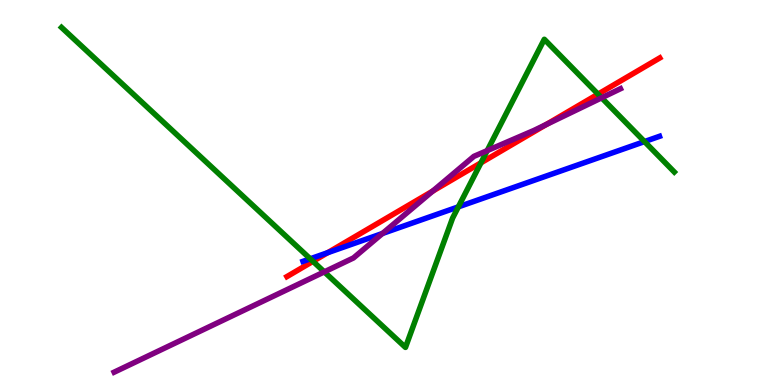[{'lines': ['blue', 'red'], 'intersections': [{'x': 4.23, 'y': 3.44}]}, {'lines': ['green', 'red'], 'intersections': [{'x': 4.04, 'y': 3.21}, {'x': 6.21, 'y': 5.77}, {'x': 7.72, 'y': 7.55}]}, {'lines': ['purple', 'red'], 'intersections': [{'x': 5.58, 'y': 5.04}, {'x': 7.05, 'y': 6.77}]}, {'lines': ['blue', 'green'], 'intersections': [{'x': 4.0, 'y': 3.28}, {'x': 5.91, 'y': 4.63}, {'x': 8.32, 'y': 6.32}]}, {'lines': ['blue', 'purple'], 'intersections': [{'x': 4.94, 'y': 3.94}]}, {'lines': ['green', 'purple'], 'intersections': [{'x': 4.18, 'y': 2.94}, {'x': 6.29, 'y': 6.09}, {'x': 7.76, 'y': 7.46}]}]